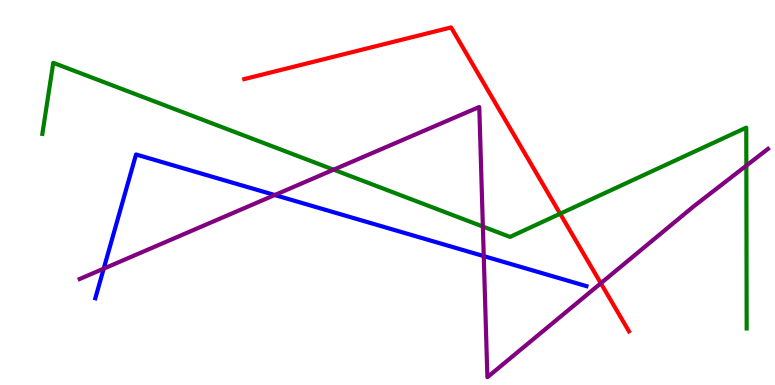[{'lines': ['blue', 'red'], 'intersections': []}, {'lines': ['green', 'red'], 'intersections': [{'x': 7.23, 'y': 4.45}]}, {'lines': ['purple', 'red'], 'intersections': [{'x': 7.75, 'y': 2.64}]}, {'lines': ['blue', 'green'], 'intersections': []}, {'lines': ['blue', 'purple'], 'intersections': [{'x': 1.34, 'y': 3.02}, {'x': 3.55, 'y': 4.93}, {'x': 6.24, 'y': 3.35}]}, {'lines': ['green', 'purple'], 'intersections': [{'x': 4.3, 'y': 5.59}, {'x': 6.23, 'y': 4.12}, {'x': 9.63, 'y': 5.7}]}]